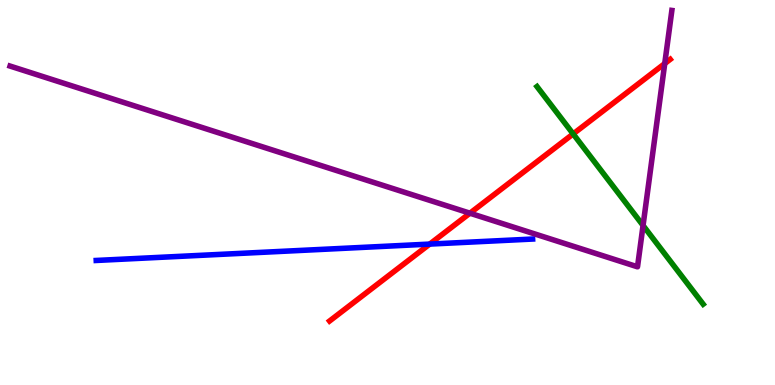[{'lines': ['blue', 'red'], 'intersections': [{'x': 5.54, 'y': 3.66}]}, {'lines': ['green', 'red'], 'intersections': [{'x': 7.4, 'y': 6.52}]}, {'lines': ['purple', 'red'], 'intersections': [{'x': 6.06, 'y': 4.46}, {'x': 8.58, 'y': 8.35}]}, {'lines': ['blue', 'green'], 'intersections': []}, {'lines': ['blue', 'purple'], 'intersections': []}, {'lines': ['green', 'purple'], 'intersections': [{'x': 8.3, 'y': 4.14}]}]